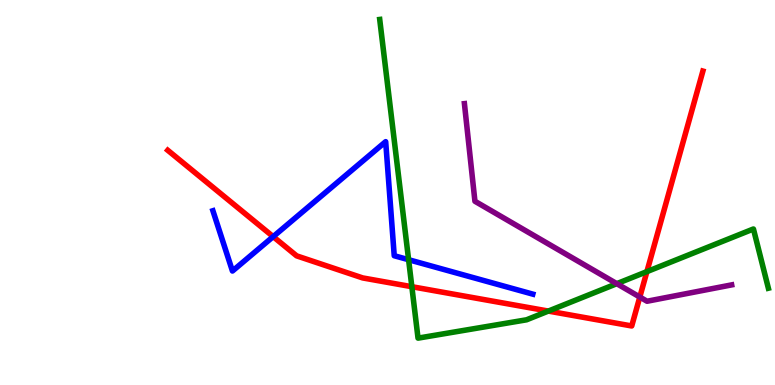[{'lines': ['blue', 'red'], 'intersections': [{'x': 3.52, 'y': 3.85}]}, {'lines': ['green', 'red'], 'intersections': [{'x': 5.31, 'y': 2.55}, {'x': 7.08, 'y': 1.92}, {'x': 8.35, 'y': 2.94}]}, {'lines': ['purple', 'red'], 'intersections': [{'x': 8.26, 'y': 2.28}]}, {'lines': ['blue', 'green'], 'intersections': [{'x': 5.27, 'y': 3.25}]}, {'lines': ['blue', 'purple'], 'intersections': []}, {'lines': ['green', 'purple'], 'intersections': [{'x': 7.96, 'y': 2.63}]}]